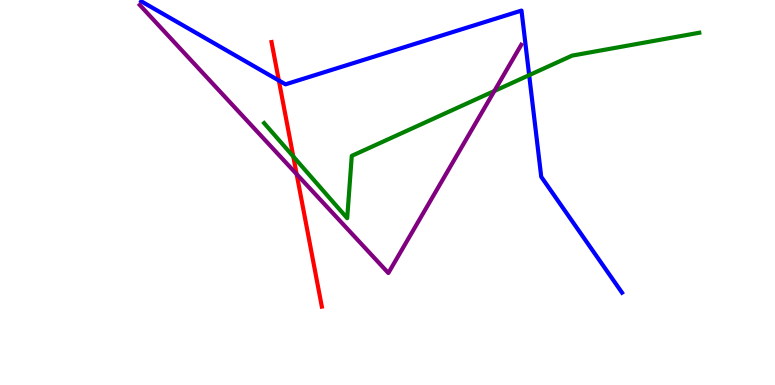[{'lines': ['blue', 'red'], 'intersections': [{'x': 3.6, 'y': 7.91}]}, {'lines': ['green', 'red'], 'intersections': [{'x': 3.78, 'y': 5.94}]}, {'lines': ['purple', 'red'], 'intersections': [{'x': 3.83, 'y': 5.48}]}, {'lines': ['blue', 'green'], 'intersections': [{'x': 6.83, 'y': 8.05}]}, {'lines': ['blue', 'purple'], 'intersections': []}, {'lines': ['green', 'purple'], 'intersections': [{'x': 6.38, 'y': 7.64}]}]